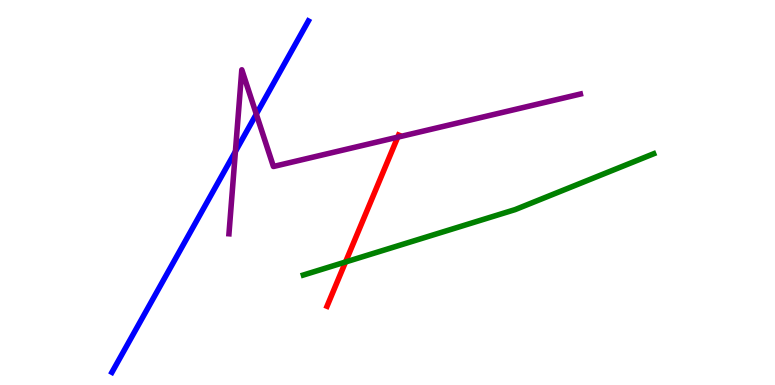[{'lines': ['blue', 'red'], 'intersections': []}, {'lines': ['green', 'red'], 'intersections': [{'x': 4.46, 'y': 3.19}]}, {'lines': ['purple', 'red'], 'intersections': [{'x': 5.13, 'y': 6.44}]}, {'lines': ['blue', 'green'], 'intersections': []}, {'lines': ['blue', 'purple'], 'intersections': [{'x': 3.04, 'y': 6.07}, {'x': 3.31, 'y': 7.04}]}, {'lines': ['green', 'purple'], 'intersections': []}]